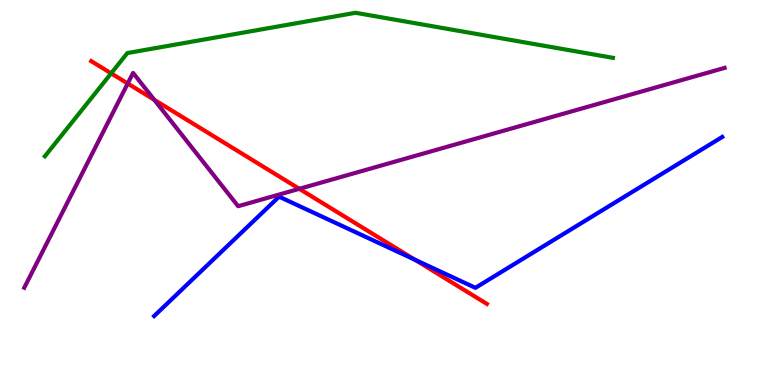[{'lines': ['blue', 'red'], 'intersections': [{'x': 5.35, 'y': 3.25}]}, {'lines': ['green', 'red'], 'intersections': [{'x': 1.43, 'y': 8.09}]}, {'lines': ['purple', 'red'], 'intersections': [{'x': 1.65, 'y': 7.83}, {'x': 1.99, 'y': 7.41}, {'x': 3.86, 'y': 5.1}]}, {'lines': ['blue', 'green'], 'intersections': []}, {'lines': ['blue', 'purple'], 'intersections': []}, {'lines': ['green', 'purple'], 'intersections': []}]